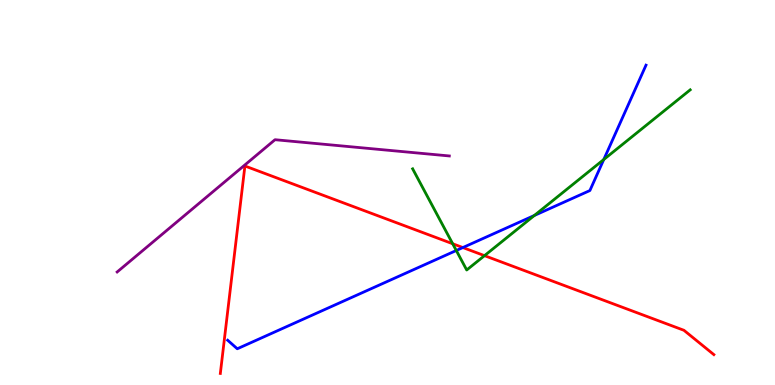[{'lines': ['blue', 'red'], 'intersections': [{'x': 5.97, 'y': 3.57}]}, {'lines': ['green', 'red'], 'intersections': [{'x': 5.84, 'y': 3.67}, {'x': 6.25, 'y': 3.36}]}, {'lines': ['purple', 'red'], 'intersections': []}, {'lines': ['blue', 'green'], 'intersections': [{'x': 5.89, 'y': 3.49}, {'x': 6.89, 'y': 4.4}, {'x': 7.79, 'y': 5.86}]}, {'lines': ['blue', 'purple'], 'intersections': []}, {'lines': ['green', 'purple'], 'intersections': []}]